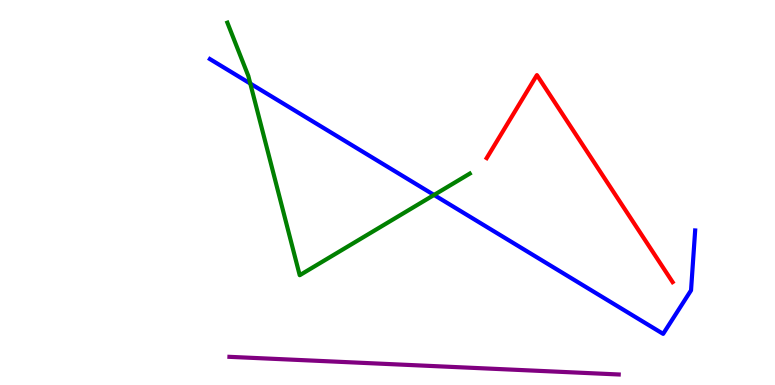[{'lines': ['blue', 'red'], 'intersections': []}, {'lines': ['green', 'red'], 'intersections': []}, {'lines': ['purple', 'red'], 'intersections': []}, {'lines': ['blue', 'green'], 'intersections': [{'x': 3.23, 'y': 7.83}, {'x': 5.6, 'y': 4.94}]}, {'lines': ['blue', 'purple'], 'intersections': []}, {'lines': ['green', 'purple'], 'intersections': []}]